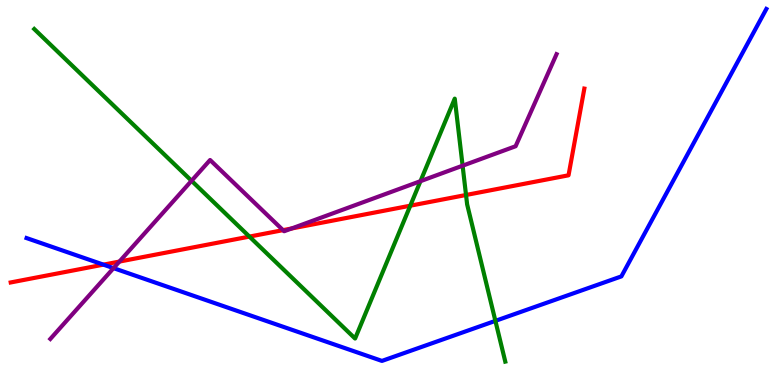[{'lines': ['blue', 'red'], 'intersections': [{'x': 1.33, 'y': 3.13}]}, {'lines': ['green', 'red'], 'intersections': [{'x': 3.22, 'y': 3.85}, {'x': 5.29, 'y': 4.66}, {'x': 6.01, 'y': 4.94}]}, {'lines': ['purple', 'red'], 'intersections': [{'x': 1.54, 'y': 3.21}, {'x': 3.65, 'y': 4.02}, {'x': 3.76, 'y': 4.07}]}, {'lines': ['blue', 'green'], 'intersections': [{'x': 6.39, 'y': 1.67}]}, {'lines': ['blue', 'purple'], 'intersections': [{'x': 1.47, 'y': 3.04}]}, {'lines': ['green', 'purple'], 'intersections': [{'x': 2.47, 'y': 5.3}, {'x': 5.43, 'y': 5.29}, {'x': 5.97, 'y': 5.7}]}]